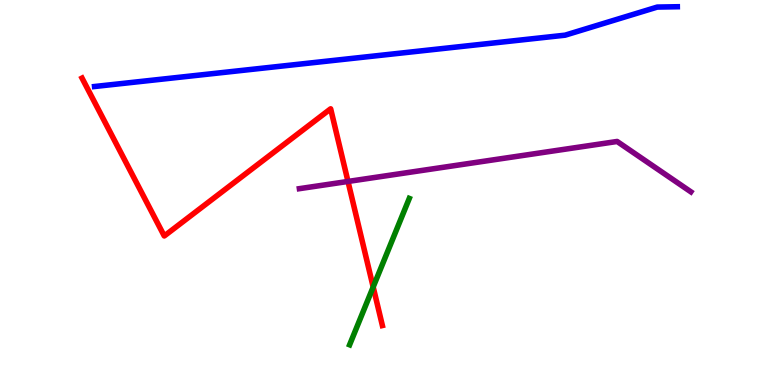[{'lines': ['blue', 'red'], 'intersections': []}, {'lines': ['green', 'red'], 'intersections': [{'x': 4.82, 'y': 2.55}]}, {'lines': ['purple', 'red'], 'intersections': [{'x': 4.49, 'y': 5.29}]}, {'lines': ['blue', 'green'], 'intersections': []}, {'lines': ['blue', 'purple'], 'intersections': []}, {'lines': ['green', 'purple'], 'intersections': []}]